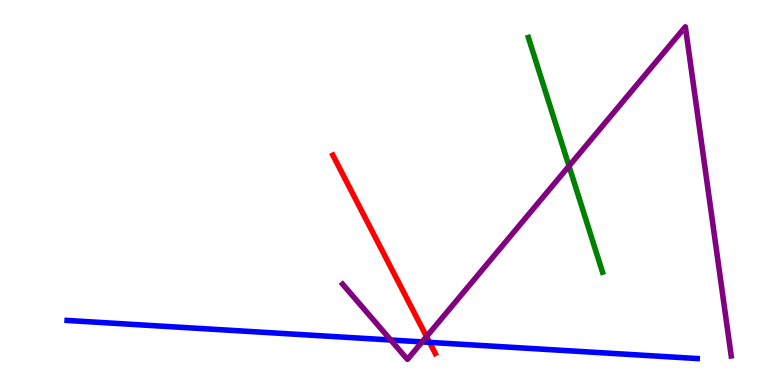[{'lines': ['blue', 'red'], 'intersections': [{'x': 5.54, 'y': 1.11}]}, {'lines': ['green', 'red'], 'intersections': []}, {'lines': ['purple', 'red'], 'intersections': [{'x': 5.5, 'y': 1.26}]}, {'lines': ['blue', 'green'], 'intersections': []}, {'lines': ['blue', 'purple'], 'intersections': [{'x': 5.04, 'y': 1.17}, {'x': 5.45, 'y': 1.12}]}, {'lines': ['green', 'purple'], 'intersections': [{'x': 7.34, 'y': 5.69}]}]